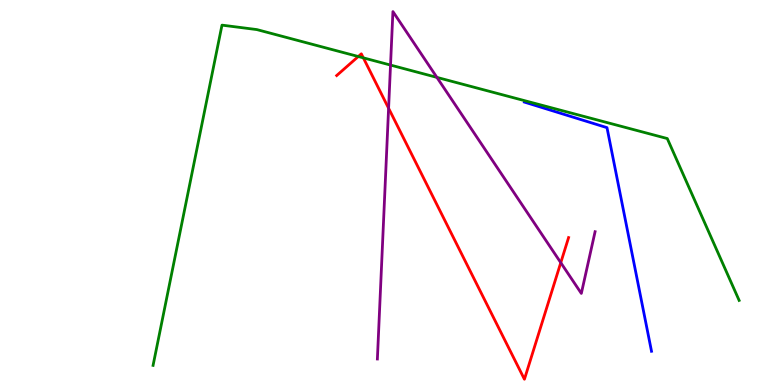[{'lines': ['blue', 'red'], 'intersections': []}, {'lines': ['green', 'red'], 'intersections': [{'x': 4.62, 'y': 8.53}, {'x': 4.69, 'y': 8.5}]}, {'lines': ['purple', 'red'], 'intersections': [{'x': 5.01, 'y': 7.19}, {'x': 7.24, 'y': 3.18}]}, {'lines': ['blue', 'green'], 'intersections': []}, {'lines': ['blue', 'purple'], 'intersections': []}, {'lines': ['green', 'purple'], 'intersections': [{'x': 5.04, 'y': 8.31}, {'x': 5.64, 'y': 7.99}]}]